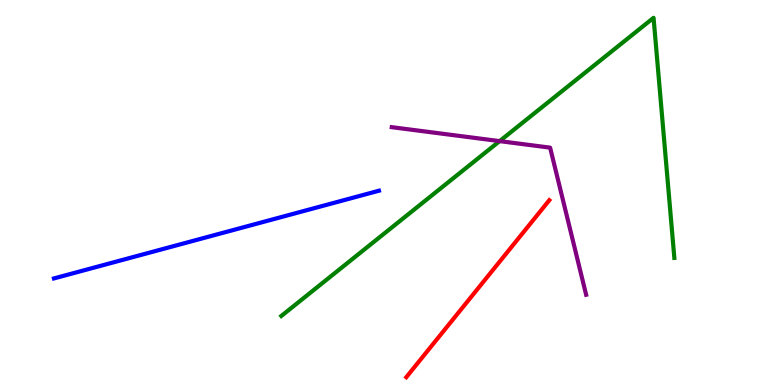[{'lines': ['blue', 'red'], 'intersections': []}, {'lines': ['green', 'red'], 'intersections': []}, {'lines': ['purple', 'red'], 'intersections': []}, {'lines': ['blue', 'green'], 'intersections': []}, {'lines': ['blue', 'purple'], 'intersections': []}, {'lines': ['green', 'purple'], 'intersections': [{'x': 6.45, 'y': 6.33}]}]